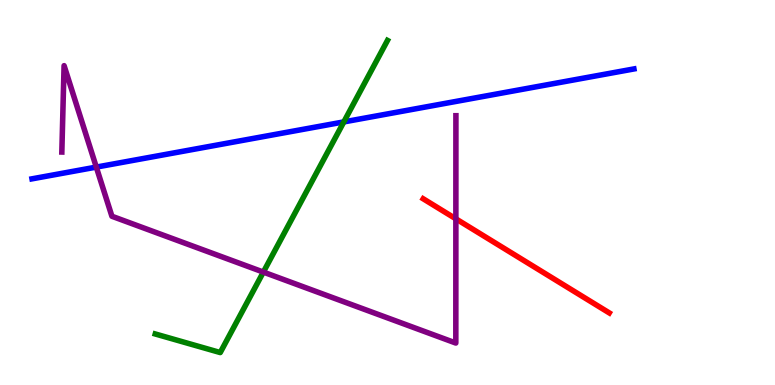[{'lines': ['blue', 'red'], 'intersections': []}, {'lines': ['green', 'red'], 'intersections': []}, {'lines': ['purple', 'red'], 'intersections': [{'x': 5.88, 'y': 4.32}]}, {'lines': ['blue', 'green'], 'intersections': [{'x': 4.44, 'y': 6.83}]}, {'lines': ['blue', 'purple'], 'intersections': [{'x': 1.24, 'y': 5.66}]}, {'lines': ['green', 'purple'], 'intersections': [{'x': 3.4, 'y': 2.93}]}]